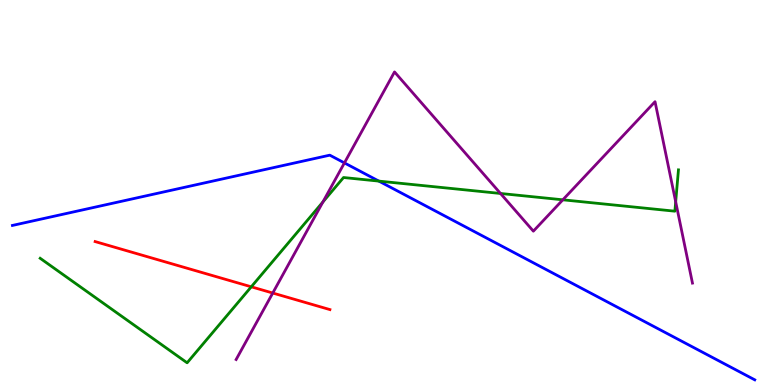[{'lines': ['blue', 'red'], 'intersections': []}, {'lines': ['green', 'red'], 'intersections': [{'x': 3.24, 'y': 2.55}]}, {'lines': ['purple', 'red'], 'intersections': [{'x': 3.52, 'y': 2.39}]}, {'lines': ['blue', 'green'], 'intersections': [{'x': 4.89, 'y': 5.3}]}, {'lines': ['blue', 'purple'], 'intersections': [{'x': 4.44, 'y': 5.77}]}, {'lines': ['green', 'purple'], 'intersections': [{'x': 4.17, 'y': 4.76}, {'x': 6.46, 'y': 4.97}, {'x': 7.26, 'y': 4.81}, {'x': 8.72, 'y': 4.76}]}]